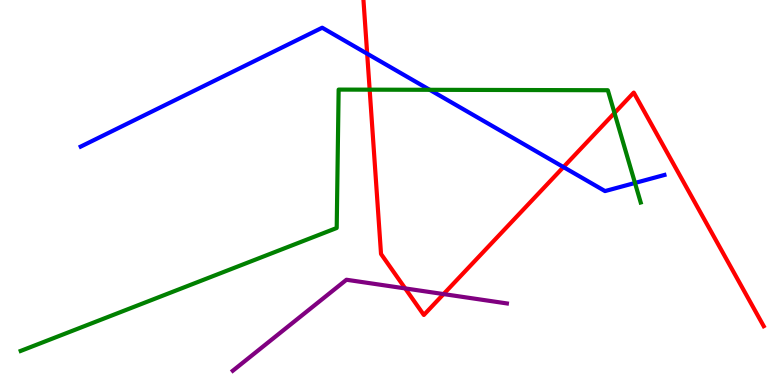[{'lines': ['blue', 'red'], 'intersections': [{'x': 4.74, 'y': 8.61}, {'x': 7.27, 'y': 5.66}]}, {'lines': ['green', 'red'], 'intersections': [{'x': 4.77, 'y': 7.67}, {'x': 7.93, 'y': 7.06}]}, {'lines': ['purple', 'red'], 'intersections': [{'x': 5.23, 'y': 2.51}, {'x': 5.72, 'y': 2.36}]}, {'lines': ['blue', 'green'], 'intersections': [{'x': 5.54, 'y': 7.67}, {'x': 8.19, 'y': 5.25}]}, {'lines': ['blue', 'purple'], 'intersections': []}, {'lines': ['green', 'purple'], 'intersections': []}]